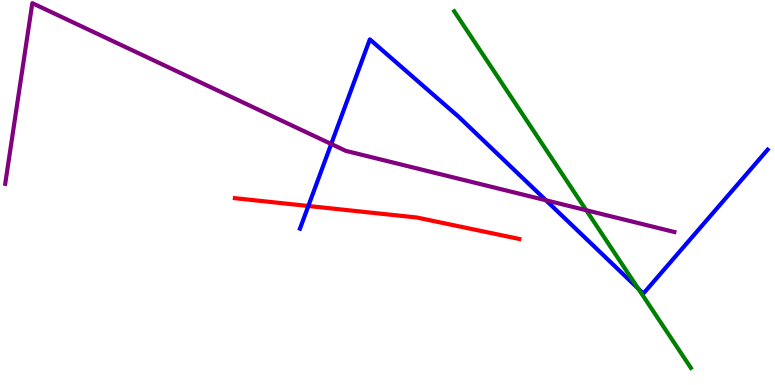[{'lines': ['blue', 'red'], 'intersections': [{'x': 3.98, 'y': 4.65}]}, {'lines': ['green', 'red'], 'intersections': []}, {'lines': ['purple', 'red'], 'intersections': []}, {'lines': ['blue', 'green'], 'intersections': [{'x': 8.24, 'y': 2.5}]}, {'lines': ['blue', 'purple'], 'intersections': [{'x': 4.27, 'y': 6.26}, {'x': 7.04, 'y': 4.8}]}, {'lines': ['green', 'purple'], 'intersections': [{'x': 7.56, 'y': 4.54}]}]